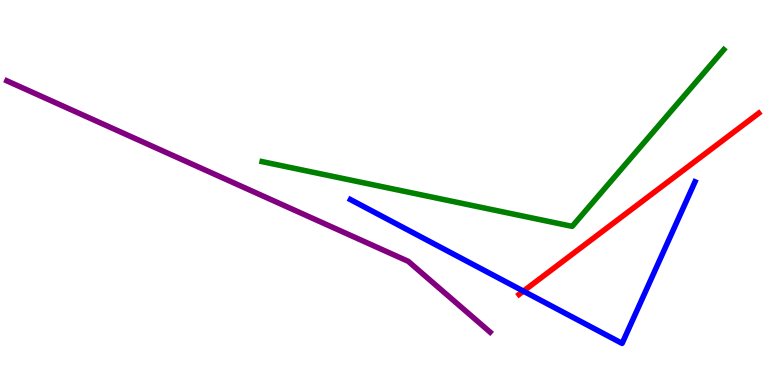[{'lines': ['blue', 'red'], 'intersections': [{'x': 6.75, 'y': 2.44}]}, {'lines': ['green', 'red'], 'intersections': []}, {'lines': ['purple', 'red'], 'intersections': []}, {'lines': ['blue', 'green'], 'intersections': []}, {'lines': ['blue', 'purple'], 'intersections': []}, {'lines': ['green', 'purple'], 'intersections': []}]